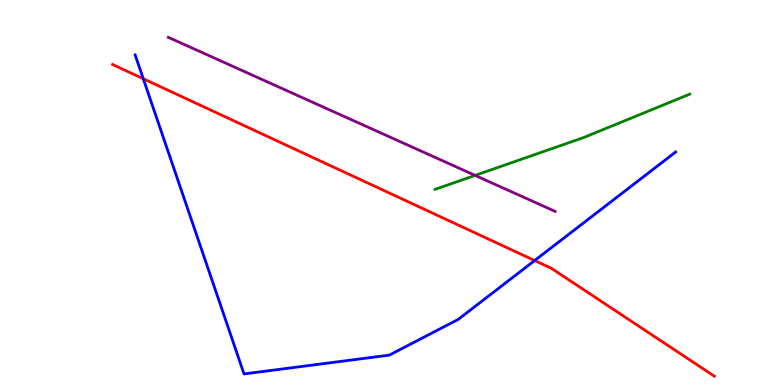[{'lines': ['blue', 'red'], 'intersections': [{'x': 1.85, 'y': 7.95}, {'x': 6.9, 'y': 3.23}]}, {'lines': ['green', 'red'], 'intersections': []}, {'lines': ['purple', 'red'], 'intersections': []}, {'lines': ['blue', 'green'], 'intersections': []}, {'lines': ['blue', 'purple'], 'intersections': []}, {'lines': ['green', 'purple'], 'intersections': [{'x': 6.13, 'y': 5.44}]}]